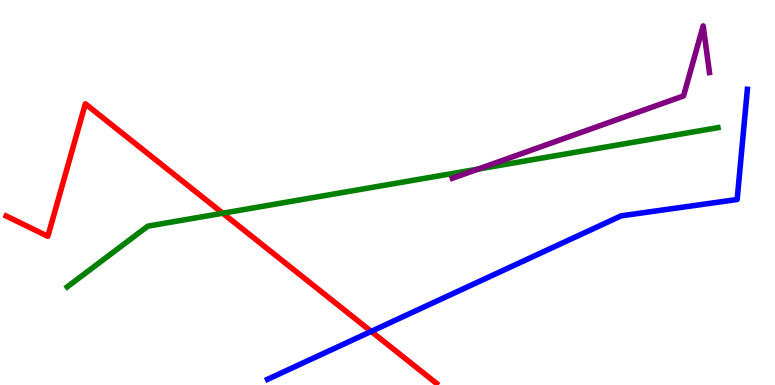[{'lines': ['blue', 'red'], 'intersections': [{'x': 4.79, 'y': 1.39}]}, {'lines': ['green', 'red'], 'intersections': [{'x': 2.87, 'y': 4.46}]}, {'lines': ['purple', 'red'], 'intersections': []}, {'lines': ['blue', 'green'], 'intersections': []}, {'lines': ['blue', 'purple'], 'intersections': []}, {'lines': ['green', 'purple'], 'intersections': [{'x': 6.17, 'y': 5.61}]}]